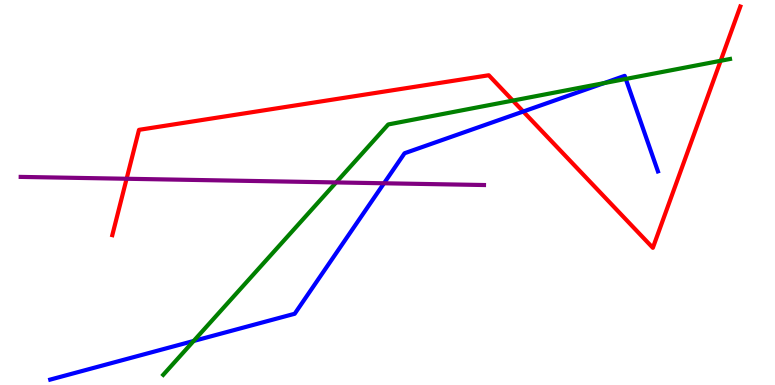[{'lines': ['blue', 'red'], 'intersections': [{'x': 6.75, 'y': 7.1}]}, {'lines': ['green', 'red'], 'intersections': [{'x': 6.62, 'y': 7.39}, {'x': 9.3, 'y': 8.42}]}, {'lines': ['purple', 'red'], 'intersections': [{'x': 1.63, 'y': 5.36}]}, {'lines': ['blue', 'green'], 'intersections': [{'x': 2.5, 'y': 1.14}, {'x': 7.79, 'y': 7.84}, {'x': 8.07, 'y': 7.95}]}, {'lines': ['blue', 'purple'], 'intersections': [{'x': 4.95, 'y': 5.24}]}, {'lines': ['green', 'purple'], 'intersections': [{'x': 4.34, 'y': 5.26}]}]